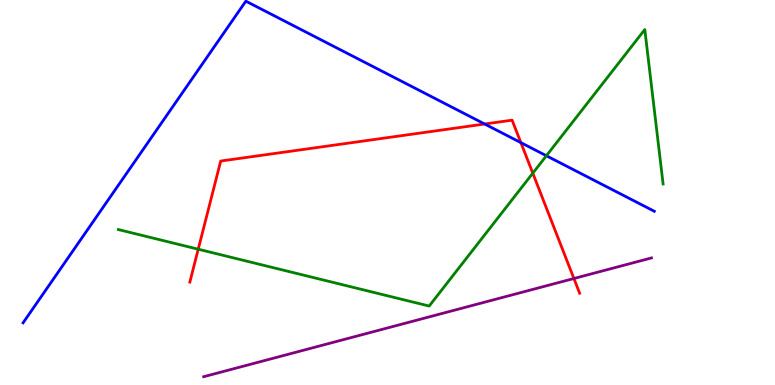[{'lines': ['blue', 'red'], 'intersections': [{'x': 6.25, 'y': 6.78}, {'x': 6.72, 'y': 6.3}]}, {'lines': ['green', 'red'], 'intersections': [{'x': 2.56, 'y': 3.53}, {'x': 6.87, 'y': 5.5}]}, {'lines': ['purple', 'red'], 'intersections': [{'x': 7.41, 'y': 2.77}]}, {'lines': ['blue', 'green'], 'intersections': [{'x': 7.05, 'y': 5.95}]}, {'lines': ['blue', 'purple'], 'intersections': []}, {'lines': ['green', 'purple'], 'intersections': []}]